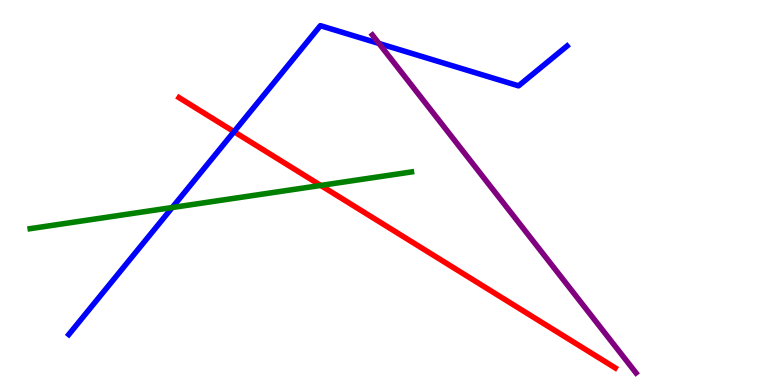[{'lines': ['blue', 'red'], 'intersections': [{'x': 3.02, 'y': 6.58}]}, {'lines': ['green', 'red'], 'intersections': [{'x': 4.14, 'y': 5.18}]}, {'lines': ['purple', 'red'], 'intersections': []}, {'lines': ['blue', 'green'], 'intersections': [{'x': 2.22, 'y': 4.61}]}, {'lines': ['blue', 'purple'], 'intersections': [{'x': 4.89, 'y': 8.87}]}, {'lines': ['green', 'purple'], 'intersections': []}]